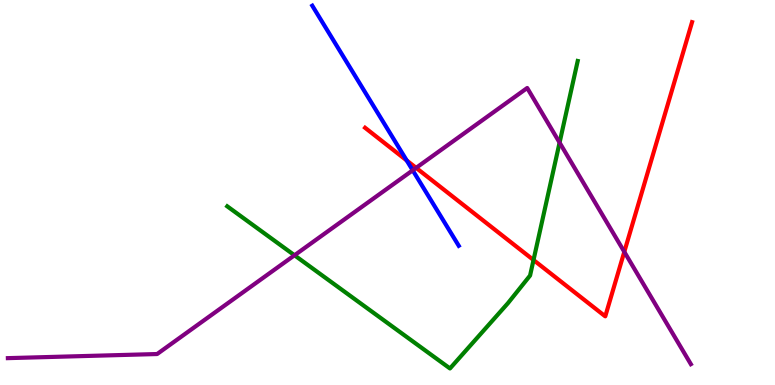[{'lines': ['blue', 'red'], 'intersections': [{'x': 5.25, 'y': 5.83}]}, {'lines': ['green', 'red'], 'intersections': [{'x': 6.88, 'y': 3.25}]}, {'lines': ['purple', 'red'], 'intersections': [{'x': 5.37, 'y': 5.64}, {'x': 8.06, 'y': 3.46}]}, {'lines': ['blue', 'green'], 'intersections': []}, {'lines': ['blue', 'purple'], 'intersections': [{'x': 5.33, 'y': 5.58}]}, {'lines': ['green', 'purple'], 'intersections': [{'x': 3.8, 'y': 3.37}, {'x': 7.22, 'y': 6.3}]}]